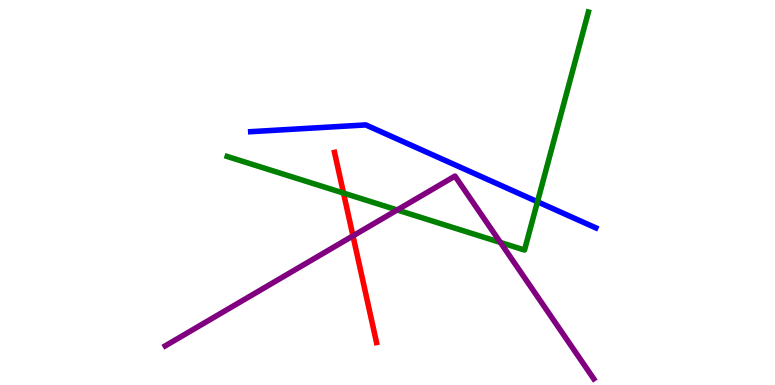[{'lines': ['blue', 'red'], 'intersections': []}, {'lines': ['green', 'red'], 'intersections': [{'x': 4.43, 'y': 4.99}]}, {'lines': ['purple', 'red'], 'intersections': [{'x': 4.55, 'y': 3.87}]}, {'lines': ['blue', 'green'], 'intersections': [{'x': 6.94, 'y': 4.76}]}, {'lines': ['blue', 'purple'], 'intersections': []}, {'lines': ['green', 'purple'], 'intersections': [{'x': 5.13, 'y': 4.55}, {'x': 6.46, 'y': 3.7}]}]